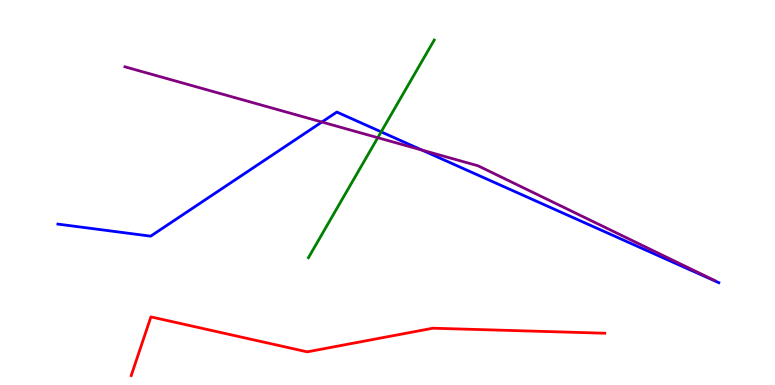[{'lines': ['blue', 'red'], 'intersections': []}, {'lines': ['green', 'red'], 'intersections': []}, {'lines': ['purple', 'red'], 'intersections': []}, {'lines': ['blue', 'green'], 'intersections': [{'x': 4.92, 'y': 6.58}]}, {'lines': ['blue', 'purple'], 'intersections': [{'x': 4.15, 'y': 6.83}, {'x': 5.44, 'y': 6.1}]}, {'lines': ['green', 'purple'], 'intersections': [{'x': 4.87, 'y': 6.42}]}]